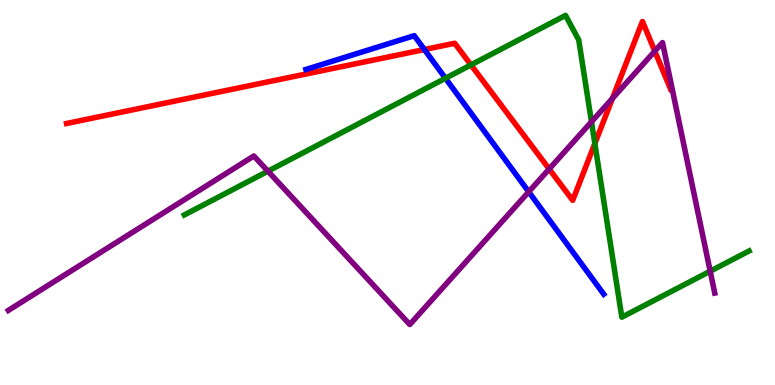[{'lines': ['blue', 'red'], 'intersections': [{'x': 5.48, 'y': 8.71}]}, {'lines': ['green', 'red'], 'intersections': [{'x': 6.08, 'y': 8.31}, {'x': 7.68, 'y': 6.27}]}, {'lines': ['purple', 'red'], 'intersections': [{'x': 7.09, 'y': 5.61}, {'x': 7.9, 'y': 7.44}, {'x': 8.45, 'y': 8.67}]}, {'lines': ['blue', 'green'], 'intersections': [{'x': 5.75, 'y': 7.97}]}, {'lines': ['blue', 'purple'], 'intersections': [{'x': 6.82, 'y': 5.02}]}, {'lines': ['green', 'purple'], 'intersections': [{'x': 3.46, 'y': 5.55}, {'x': 7.63, 'y': 6.84}, {'x': 9.16, 'y': 2.96}]}]